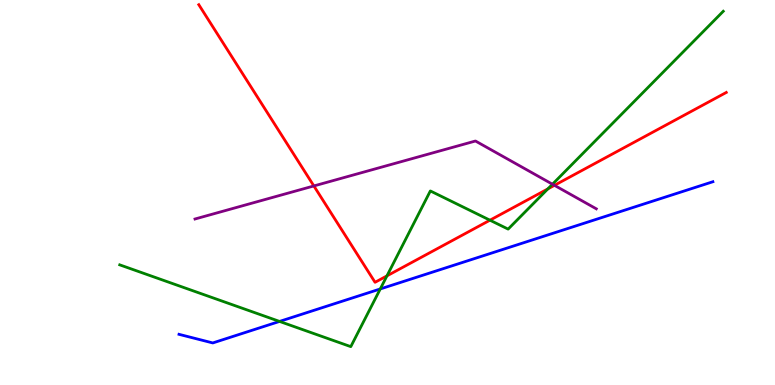[{'lines': ['blue', 'red'], 'intersections': []}, {'lines': ['green', 'red'], 'intersections': [{'x': 4.99, 'y': 2.83}, {'x': 6.32, 'y': 4.28}, {'x': 7.07, 'y': 5.09}]}, {'lines': ['purple', 'red'], 'intersections': [{'x': 4.05, 'y': 5.17}, {'x': 7.15, 'y': 5.19}]}, {'lines': ['blue', 'green'], 'intersections': [{'x': 3.61, 'y': 1.65}, {'x': 4.91, 'y': 2.49}]}, {'lines': ['blue', 'purple'], 'intersections': []}, {'lines': ['green', 'purple'], 'intersections': [{'x': 7.13, 'y': 5.22}]}]